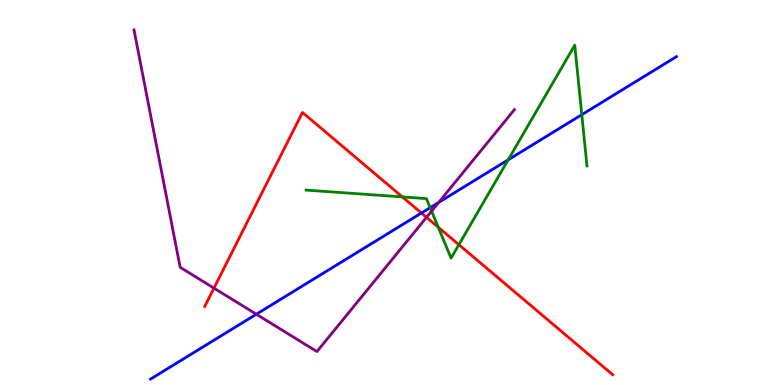[{'lines': ['blue', 'red'], 'intersections': [{'x': 5.44, 'y': 4.47}]}, {'lines': ['green', 'red'], 'intersections': [{'x': 5.19, 'y': 4.89}, {'x': 5.66, 'y': 4.1}, {'x': 5.92, 'y': 3.64}]}, {'lines': ['purple', 'red'], 'intersections': [{'x': 2.76, 'y': 2.52}, {'x': 5.5, 'y': 4.36}]}, {'lines': ['blue', 'green'], 'intersections': [{'x': 5.55, 'y': 4.61}, {'x': 6.56, 'y': 5.85}, {'x': 7.51, 'y': 7.02}]}, {'lines': ['blue', 'purple'], 'intersections': [{'x': 3.31, 'y': 1.84}, {'x': 5.66, 'y': 4.74}]}, {'lines': ['green', 'purple'], 'intersections': [{'x': 5.57, 'y': 4.52}]}]